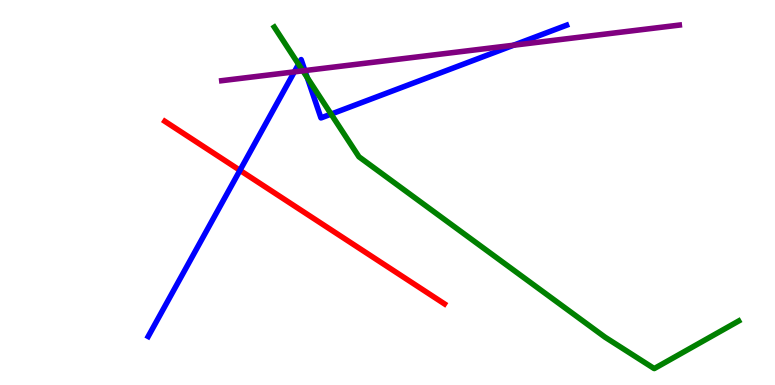[{'lines': ['blue', 'red'], 'intersections': [{'x': 3.1, 'y': 5.58}]}, {'lines': ['green', 'red'], 'intersections': []}, {'lines': ['purple', 'red'], 'intersections': []}, {'lines': ['blue', 'green'], 'intersections': [{'x': 3.85, 'y': 8.33}, {'x': 3.96, 'y': 7.98}, {'x': 4.27, 'y': 7.04}]}, {'lines': ['blue', 'purple'], 'intersections': [{'x': 3.8, 'y': 8.13}, {'x': 3.93, 'y': 8.17}, {'x': 6.63, 'y': 8.83}]}, {'lines': ['green', 'purple'], 'intersections': [{'x': 3.91, 'y': 8.16}]}]